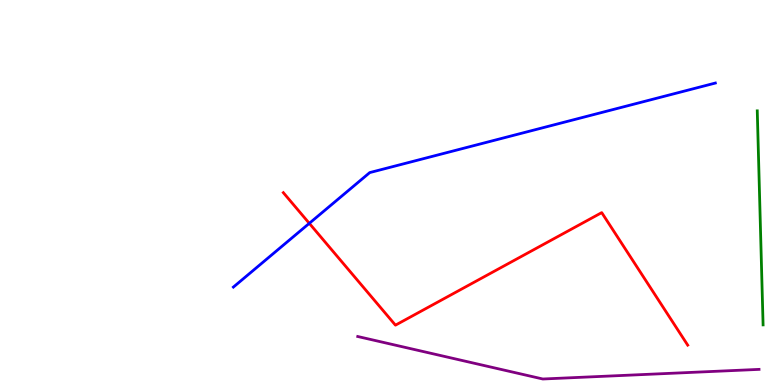[{'lines': ['blue', 'red'], 'intersections': [{'x': 3.99, 'y': 4.2}]}, {'lines': ['green', 'red'], 'intersections': []}, {'lines': ['purple', 'red'], 'intersections': []}, {'lines': ['blue', 'green'], 'intersections': []}, {'lines': ['blue', 'purple'], 'intersections': []}, {'lines': ['green', 'purple'], 'intersections': []}]